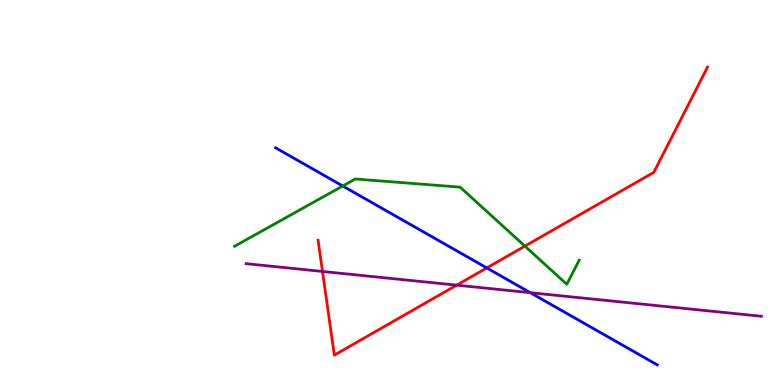[{'lines': ['blue', 'red'], 'intersections': [{'x': 6.28, 'y': 3.04}]}, {'lines': ['green', 'red'], 'intersections': [{'x': 6.77, 'y': 3.61}]}, {'lines': ['purple', 'red'], 'intersections': [{'x': 4.16, 'y': 2.95}, {'x': 5.89, 'y': 2.59}]}, {'lines': ['blue', 'green'], 'intersections': [{'x': 4.42, 'y': 5.17}]}, {'lines': ['blue', 'purple'], 'intersections': [{'x': 6.84, 'y': 2.4}]}, {'lines': ['green', 'purple'], 'intersections': []}]